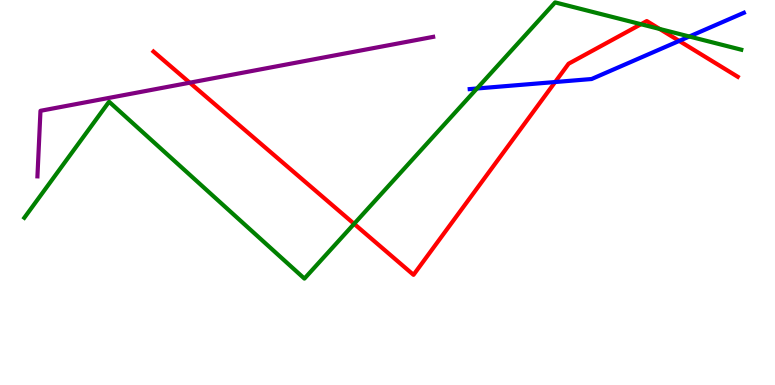[{'lines': ['blue', 'red'], 'intersections': [{'x': 7.16, 'y': 7.87}, {'x': 8.76, 'y': 8.94}]}, {'lines': ['green', 'red'], 'intersections': [{'x': 4.57, 'y': 4.19}, {'x': 8.27, 'y': 9.37}, {'x': 8.51, 'y': 9.25}]}, {'lines': ['purple', 'red'], 'intersections': [{'x': 2.45, 'y': 7.85}]}, {'lines': ['blue', 'green'], 'intersections': [{'x': 6.15, 'y': 7.7}, {'x': 8.89, 'y': 9.05}]}, {'lines': ['blue', 'purple'], 'intersections': []}, {'lines': ['green', 'purple'], 'intersections': []}]